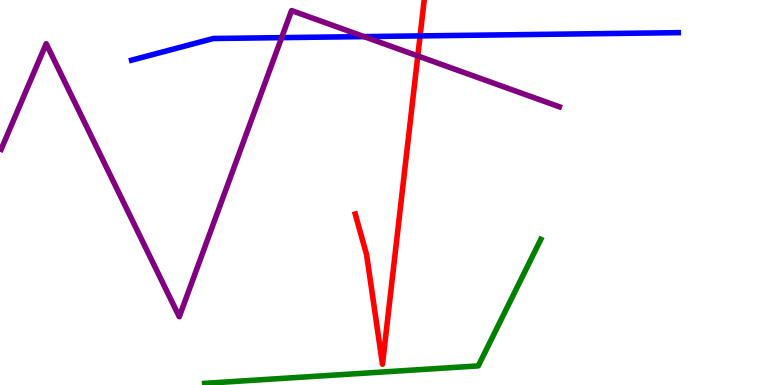[{'lines': ['blue', 'red'], 'intersections': [{'x': 5.42, 'y': 9.07}]}, {'lines': ['green', 'red'], 'intersections': []}, {'lines': ['purple', 'red'], 'intersections': [{'x': 5.39, 'y': 8.55}]}, {'lines': ['blue', 'green'], 'intersections': []}, {'lines': ['blue', 'purple'], 'intersections': [{'x': 3.63, 'y': 9.02}, {'x': 4.7, 'y': 9.05}]}, {'lines': ['green', 'purple'], 'intersections': []}]